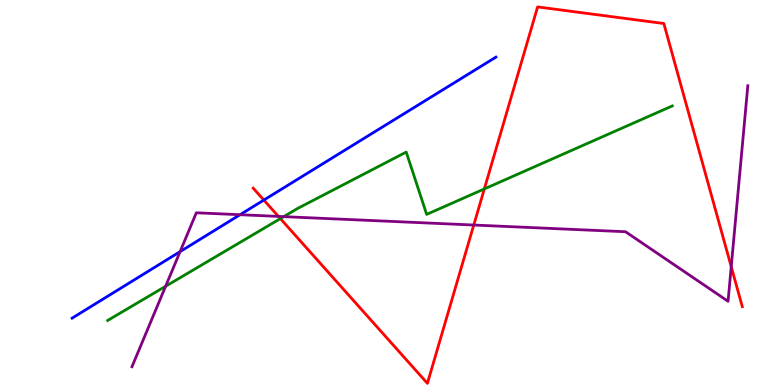[{'lines': ['blue', 'red'], 'intersections': [{'x': 3.4, 'y': 4.8}]}, {'lines': ['green', 'red'], 'intersections': [{'x': 3.62, 'y': 4.32}, {'x': 6.25, 'y': 5.09}]}, {'lines': ['purple', 'red'], 'intersections': [{'x': 3.59, 'y': 4.38}, {'x': 6.11, 'y': 4.15}, {'x': 9.44, 'y': 3.07}]}, {'lines': ['blue', 'green'], 'intersections': []}, {'lines': ['blue', 'purple'], 'intersections': [{'x': 2.32, 'y': 3.46}, {'x': 3.1, 'y': 4.42}]}, {'lines': ['green', 'purple'], 'intersections': [{'x': 2.14, 'y': 2.56}, {'x': 3.66, 'y': 4.37}]}]